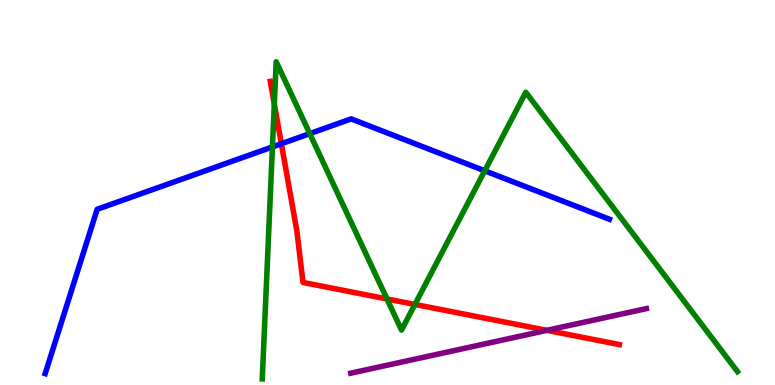[{'lines': ['blue', 'red'], 'intersections': [{'x': 3.63, 'y': 6.27}]}, {'lines': ['green', 'red'], 'intersections': [{'x': 3.54, 'y': 7.3}, {'x': 4.99, 'y': 2.24}, {'x': 5.35, 'y': 2.09}]}, {'lines': ['purple', 'red'], 'intersections': [{'x': 7.06, 'y': 1.42}]}, {'lines': ['blue', 'green'], 'intersections': [{'x': 3.52, 'y': 6.18}, {'x': 4.0, 'y': 6.53}, {'x': 6.25, 'y': 5.56}]}, {'lines': ['blue', 'purple'], 'intersections': []}, {'lines': ['green', 'purple'], 'intersections': []}]